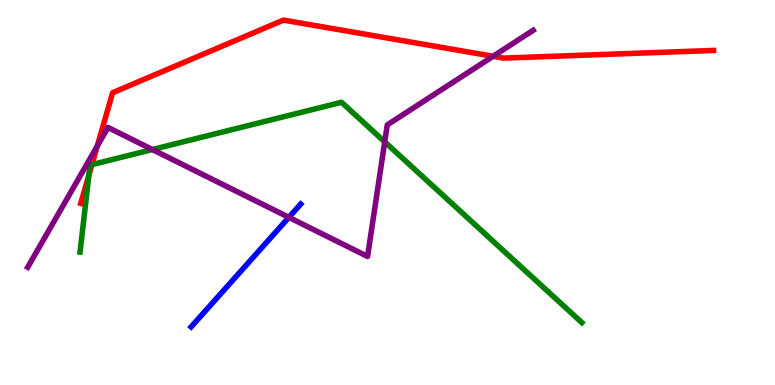[{'lines': ['blue', 'red'], 'intersections': []}, {'lines': ['green', 'red'], 'intersections': [{'x': 1.15, 'y': 5.45}, {'x': 1.19, 'y': 5.72}]}, {'lines': ['purple', 'red'], 'intersections': [{'x': 1.25, 'y': 6.2}, {'x': 6.36, 'y': 8.54}]}, {'lines': ['blue', 'green'], 'intersections': []}, {'lines': ['blue', 'purple'], 'intersections': [{'x': 3.73, 'y': 4.35}]}, {'lines': ['green', 'purple'], 'intersections': [{'x': 1.97, 'y': 6.12}, {'x': 4.96, 'y': 6.31}]}]